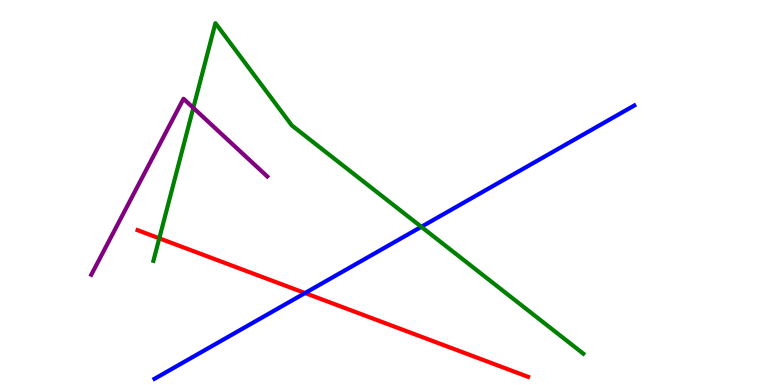[{'lines': ['blue', 'red'], 'intersections': [{'x': 3.94, 'y': 2.39}]}, {'lines': ['green', 'red'], 'intersections': [{'x': 2.06, 'y': 3.81}]}, {'lines': ['purple', 'red'], 'intersections': []}, {'lines': ['blue', 'green'], 'intersections': [{'x': 5.44, 'y': 4.11}]}, {'lines': ['blue', 'purple'], 'intersections': []}, {'lines': ['green', 'purple'], 'intersections': [{'x': 2.49, 'y': 7.2}]}]